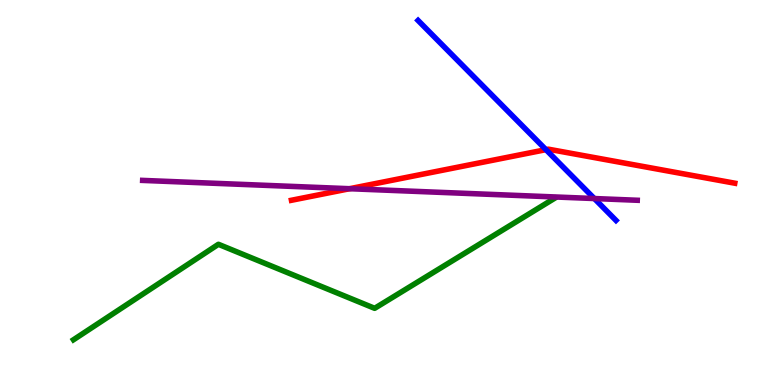[{'lines': ['blue', 'red'], 'intersections': [{'x': 7.04, 'y': 6.11}]}, {'lines': ['green', 'red'], 'intersections': []}, {'lines': ['purple', 'red'], 'intersections': [{'x': 4.51, 'y': 5.1}]}, {'lines': ['blue', 'green'], 'intersections': []}, {'lines': ['blue', 'purple'], 'intersections': [{'x': 7.67, 'y': 4.84}]}, {'lines': ['green', 'purple'], 'intersections': []}]